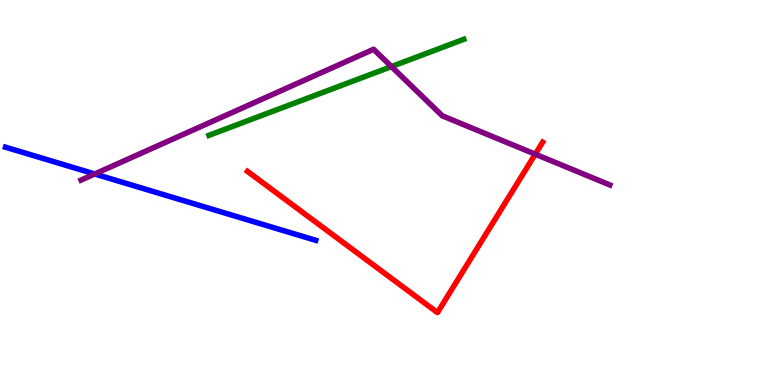[{'lines': ['blue', 'red'], 'intersections': []}, {'lines': ['green', 'red'], 'intersections': []}, {'lines': ['purple', 'red'], 'intersections': [{'x': 6.91, 'y': 6.0}]}, {'lines': ['blue', 'green'], 'intersections': []}, {'lines': ['blue', 'purple'], 'intersections': [{'x': 1.22, 'y': 5.48}]}, {'lines': ['green', 'purple'], 'intersections': [{'x': 5.05, 'y': 8.27}]}]